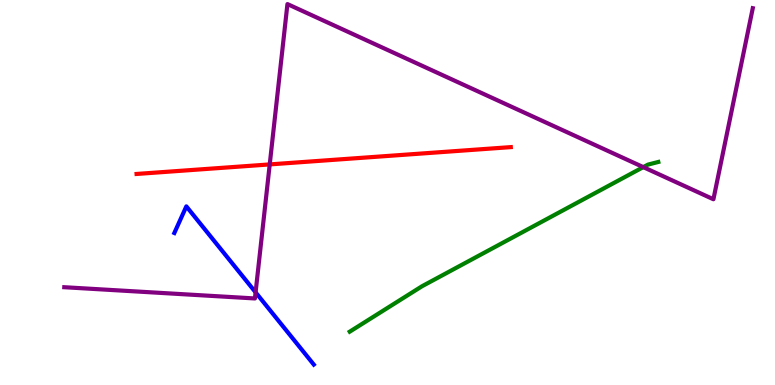[{'lines': ['blue', 'red'], 'intersections': []}, {'lines': ['green', 'red'], 'intersections': []}, {'lines': ['purple', 'red'], 'intersections': [{'x': 3.48, 'y': 5.73}]}, {'lines': ['blue', 'green'], 'intersections': []}, {'lines': ['blue', 'purple'], 'intersections': [{'x': 3.3, 'y': 2.41}]}, {'lines': ['green', 'purple'], 'intersections': [{'x': 8.3, 'y': 5.66}]}]